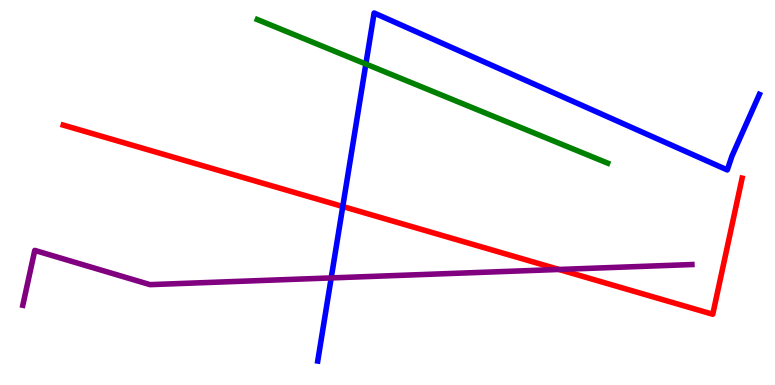[{'lines': ['blue', 'red'], 'intersections': [{'x': 4.42, 'y': 4.64}]}, {'lines': ['green', 'red'], 'intersections': []}, {'lines': ['purple', 'red'], 'intersections': [{'x': 7.21, 'y': 3.0}]}, {'lines': ['blue', 'green'], 'intersections': [{'x': 4.72, 'y': 8.34}]}, {'lines': ['blue', 'purple'], 'intersections': [{'x': 4.27, 'y': 2.78}]}, {'lines': ['green', 'purple'], 'intersections': []}]